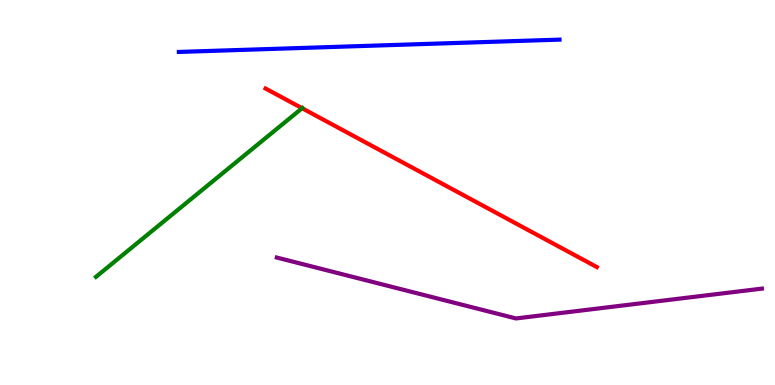[{'lines': ['blue', 'red'], 'intersections': []}, {'lines': ['green', 'red'], 'intersections': [{'x': 3.9, 'y': 7.19}]}, {'lines': ['purple', 'red'], 'intersections': []}, {'lines': ['blue', 'green'], 'intersections': []}, {'lines': ['blue', 'purple'], 'intersections': []}, {'lines': ['green', 'purple'], 'intersections': []}]